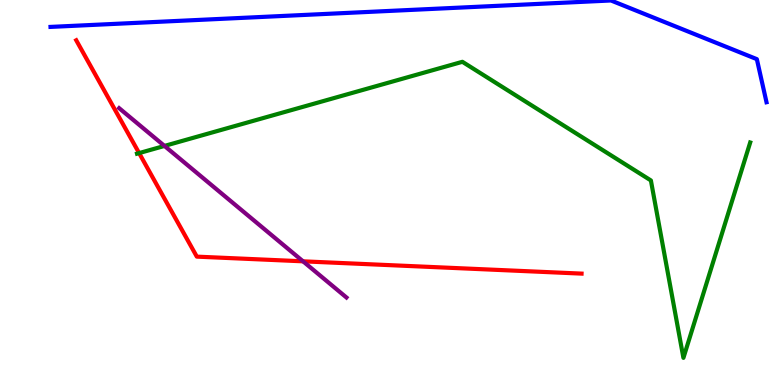[{'lines': ['blue', 'red'], 'intersections': []}, {'lines': ['green', 'red'], 'intersections': [{'x': 1.79, 'y': 6.02}]}, {'lines': ['purple', 'red'], 'intersections': [{'x': 3.91, 'y': 3.21}]}, {'lines': ['blue', 'green'], 'intersections': []}, {'lines': ['blue', 'purple'], 'intersections': []}, {'lines': ['green', 'purple'], 'intersections': [{'x': 2.12, 'y': 6.21}]}]